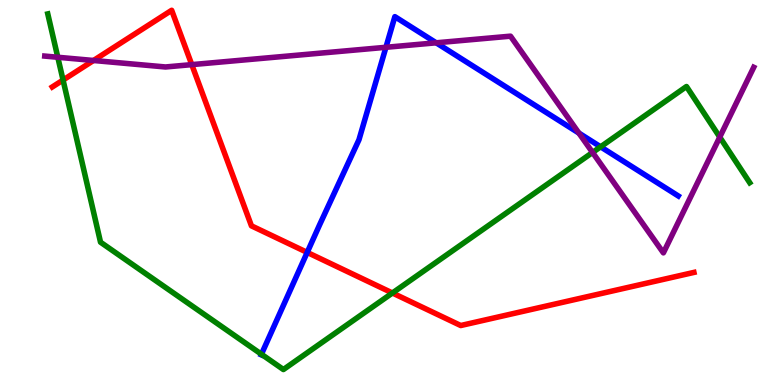[{'lines': ['blue', 'red'], 'intersections': [{'x': 3.96, 'y': 3.44}]}, {'lines': ['green', 'red'], 'intersections': [{'x': 0.814, 'y': 7.92}, {'x': 5.06, 'y': 2.39}]}, {'lines': ['purple', 'red'], 'intersections': [{'x': 1.21, 'y': 8.43}, {'x': 2.47, 'y': 8.32}]}, {'lines': ['blue', 'green'], 'intersections': [{'x': 3.37, 'y': 0.799}, {'x': 7.75, 'y': 6.19}]}, {'lines': ['blue', 'purple'], 'intersections': [{'x': 4.98, 'y': 8.77}, {'x': 5.63, 'y': 8.89}, {'x': 7.47, 'y': 6.54}]}, {'lines': ['green', 'purple'], 'intersections': [{'x': 0.746, 'y': 8.51}, {'x': 7.65, 'y': 6.04}, {'x': 9.29, 'y': 6.44}]}]